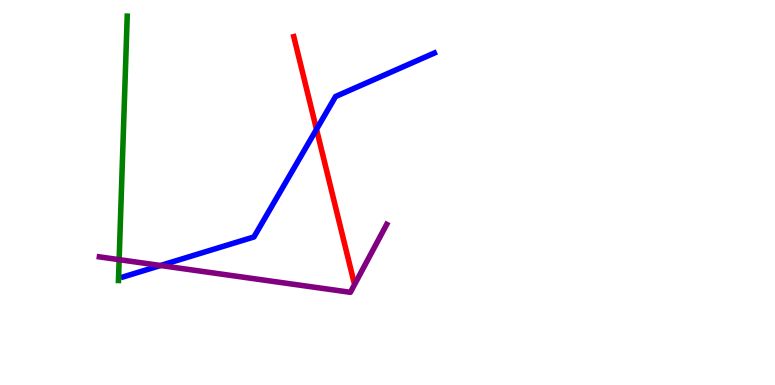[{'lines': ['blue', 'red'], 'intersections': [{'x': 4.08, 'y': 6.64}]}, {'lines': ['green', 'red'], 'intersections': []}, {'lines': ['purple', 'red'], 'intersections': []}, {'lines': ['blue', 'green'], 'intersections': []}, {'lines': ['blue', 'purple'], 'intersections': [{'x': 2.07, 'y': 3.1}]}, {'lines': ['green', 'purple'], 'intersections': [{'x': 1.54, 'y': 3.26}]}]